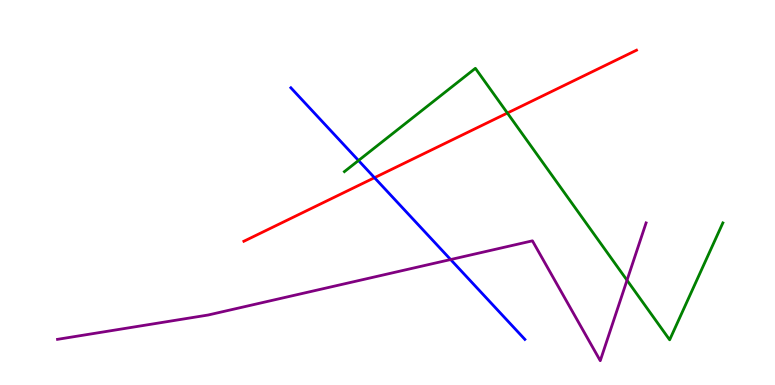[{'lines': ['blue', 'red'], 'intersections': [{'x': 4.83, 'y': 5.38}]}, {'lines': ['green', 'red'], 'intersections': [{'x': 6.55, 'y': 7.06}]}, {'lines': ['purple', 'red'], 'intersections': []}, {'lines': ['blue', 'green'], 'intersections': [{'x': 4.63, 'y': 5.83}]}, {'lines': ['blue', 'purple'], 'intersections': [{'x': 5.81, 'y': 3.26}]}, {'lines': ['green', 'purple'], 'intersections': [{'x': 8.09, 'y': 2.72}]}]